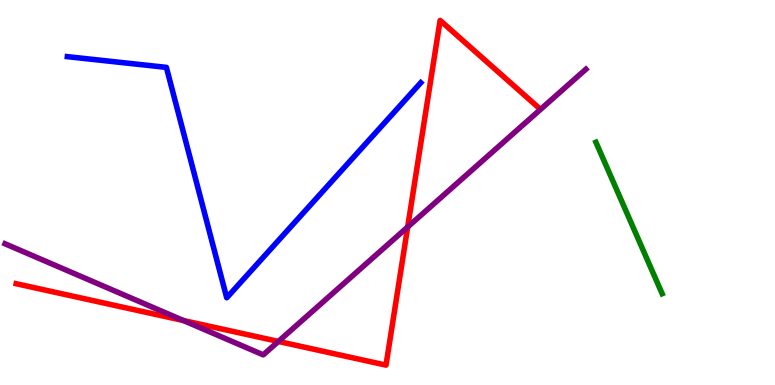[{'lines': ['blue', 'red'], 'intersections': []}, {'lines': ['green', 'red'], 'intersections': []}, {'lines': ['purple', 'red'], 'intersections': [{'x': 2.37, 'y': 1.67}, {'x': 3.59, 'y': 1.13}, {'x': 5.26, 'y': 4.1}]}, {'lines': ['blue', 'green'], 'intersections': []}, {'lines': ['blue', 'purple'], 'intersections': []}, {'lines': ['green', 'purple'], 'intersections': []}]